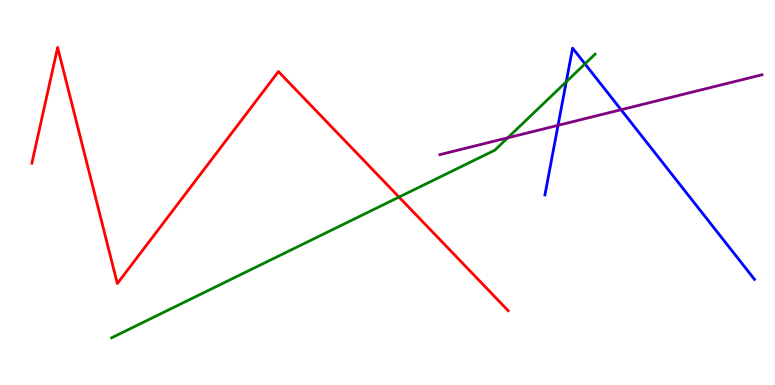[{'lines': ['blue', 'red'], 'intersections': []}, {'lines': ['green', 'red'], 'intersections': [{'x': 5.15, 'y': 4.88}]}, {'lines': ['purple', 'red'], 'intersections': []}, {'lines': ['blue', 'green'], 'intersections': [{'x': 7.31, 'y': 7.88}, {'x': 7.55, 'y': 8.34}]}, {'lines': ['blue', 'purple'], 'intersections': [{'x': 7.2, 'y': 6.74}, {'x': 8.01, 'y': 7.15}]}, {'lines': ['green', 'purple'], 'intersections': [{'x': 6.55, 'y': 6.42}]}]